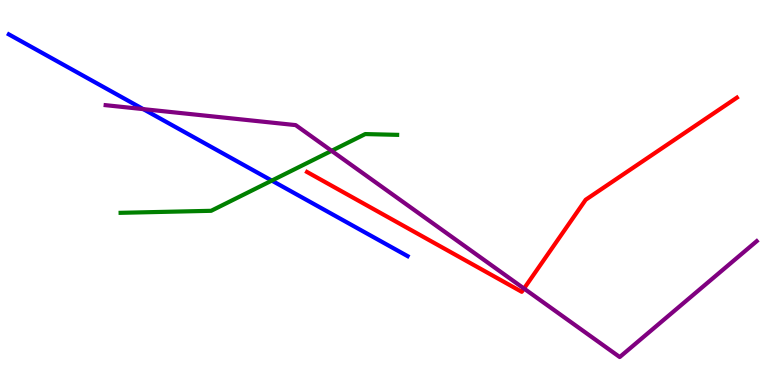[{'lines': ['blue', 'red'], 'intersections': []}, {'lines': ['green', 'red'], 'intersections': []}, {'lines': ['purple', 'red'], 'intersections': [{'x': 6.76, 'y': 2.51}]}, {'lines': ['blue', 'green'], 'intersections': [{'x': 3.51, 'y': 5.31}]}, {'lines': ['blue', 'purple'], 'intersections': [{'x': 1.85, 'y': 7.17}]}, {'lines': ['green', 'purple'], 'intersections': [{'x': 4.28, 'y': 6.08}]}]